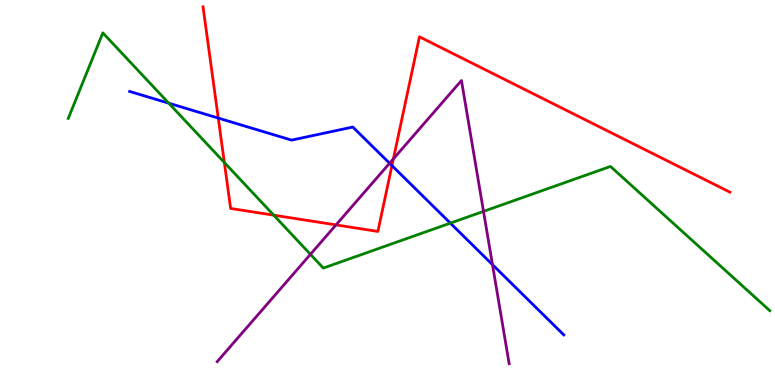[{'lines': ['blue', 'red'], 'intersections': [{'x': 2.82, 'y': 6.93}, {'x': 5.06, 'y': 5.7}]}, {'lines': ['green', 'red'], 'intersections': [{'x': 2.89, 'y': 5.78}, {'x': 3.53, 'y': 4.41}]}, {'lines': ['purple', 'red'], 'intersections': [{'x': 4.34, 'y': 4.16}, {'x': 5.08, 'y': 5.87}]}, {'lines': ['blue', 'green'], 'intersections': [{'x': 2.18, 'y': 7.32}, {'x': 5.81, 'y': 4.2}]}, {'lines': ['blue', 'purple'], 'intersections': [{'x': 5.03, 'y': 5.76}, {'x': 6.35, 'y': 3.13}]}, {'lines': ['green', 'purple'], 'intersections': [{'x': 4.01, 'y': 3.39}, {'x': 6.24, 'y': 4.51}]}]